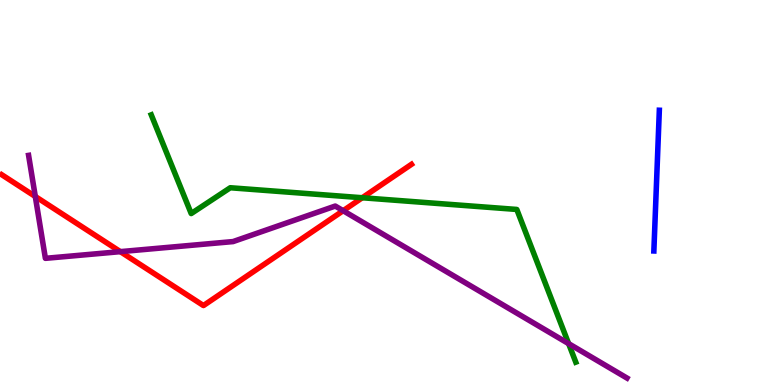[{'lines': ['blue', 'red'], 'intersections': []}, {'lines': ['green', 'red'], 'intersections': [{'x': 4.67, 'y': 4.86}]}, {'lines': ['purple', 'red'], 'intersections': [{'x': 0.455, 'y': 4.9}, {'x': 1.55, 'y': 3.46}, {'x': 4.43, 'y': 4.53}]}, {'lines': ['blue', 'green'], 'intersections': []}, {'lines': ['blue', 'purple'], 'intersections': []}, {'lines': ['green', 'purple'], 'intersections': [{'x': 7.34, 'y': 1.07}]}]